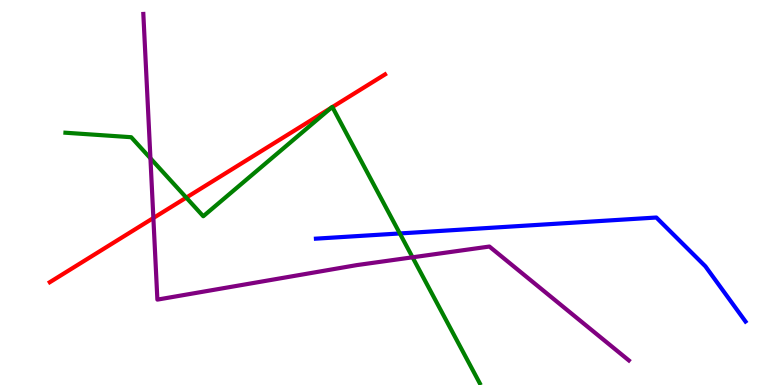[{'lines': ['blue', 'red'], 'intersections': []}, {'lines': ['green', 'red'], 'intersections': [{'x': 2.4, 'y': 4.87}, {'x': 4.28, 'y': 7.2}, {'x': 4.29, 'y': 7.22}]}, {'lines': ['purple', 'red'], 'intersections': [{'x': 1.98, 'y': 4.34}]}, {'lines': ['blue', 'green'], 'intersections': [{'x': 5.16, 'y': 3.94}]}, {'lines': ['blue', 'purple'], 'intersections': []}, {'lines': ['green', 'purple'], 'intersections': [{'x': 1.94, 'y': 5.89}, {'x': 5.32, 'y': 3.32}]}]